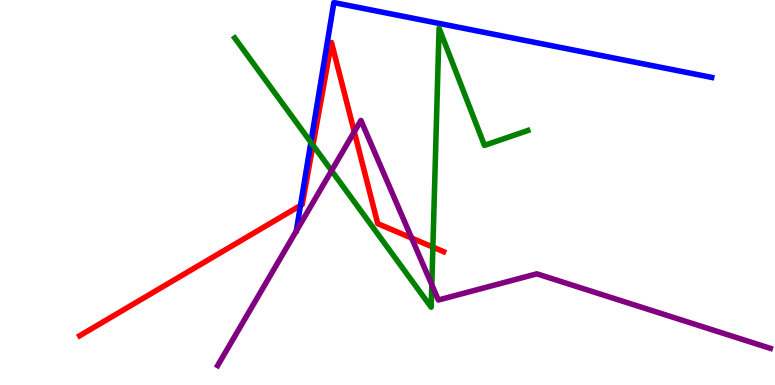[{'lines': ['blue', 'red'], 'intersections': [{'x': 3.88, 'y': 4.66}]}, {'lines': ['green', 'red'], 'intersections': [{'x': 4.04, 'y': 6.23}, {'x': 5.59, 'y': 3.58}]}, {'lines': ['purple', 'red'], 'intersections': [{'x': 4.57, 'y': 6.58}, {'x': 5.31, 'y': 3.82}]}, {'lines': ['blue', 'green'], 'intersections': [{'x': 4.01, 'y': 6.3}]}, {'lines': ['blue', 'purple'], 'intersections': []}, {'lines': ['green', 'purple'], 'intersections': [{'x': 4.28, 'y': 5.57}, {'x': 5.57, 'y': 2.6}]}]